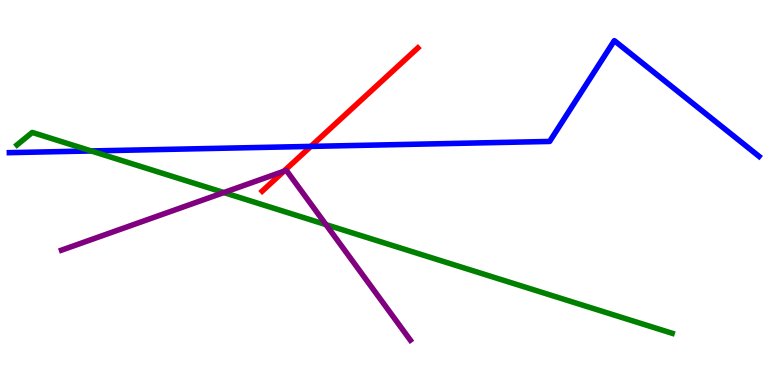[{'lines': ['blue', 'red'], 'intersections': [{'x': 4.01, 'y': 6.2}]}, {'lines': ['green', 'red'], 'intersections': []}, {'lines': ['purple', 'red'], 'intersections': [{'x': 3.66, 'y': 5.55}]}, {'lines': ['blue', 'green'], 'intersections': [{'x': 1.18, 'y': 6.08}]}, {'lines': ['blue', 'purple'], 'intersections': []}, {'lines': ['green', 'purple'], 'intersections': [{'x': 2.89, 'y': 5.0}, {'x': 4.21, 'y': 4.17}]}]